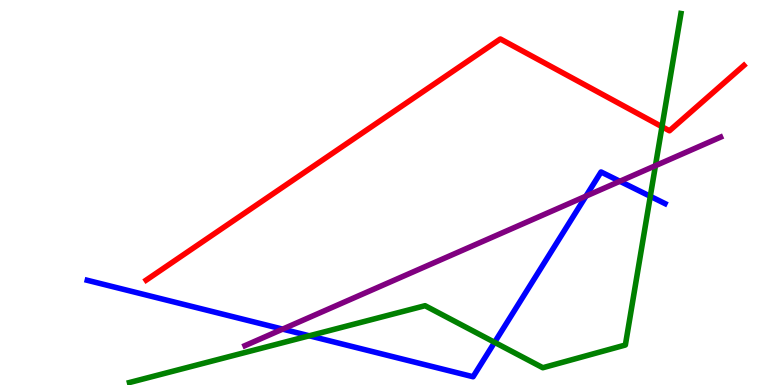[{'lines': ['blue', 'red'], 'intersections': []}, {'lines': ['green', 'red'], 'intersections': [{'x': 8.54, 'y': 6.71}]}, {'lines': ['purple', 'red'], 'intersections': []}, {'lines': ['blue', 'green'], 'intersections': [{'x': 3.99, 'y': 1.28}, {'x': 6.38, 'y': 1.11}, {'x': 8.39, 'y': 4.9}]}, {'lines': ['blue', 'purple'], 'intersections': [{'x': 3.65, 'y': 1.45}, {'x': 7.56, 'y': 4.91}, {'x': 8.0, 'y': 5.29}]}, {'lines': ['green', 'purple'], 'intersections': [{'x': 8.46, 'y': 5.7}]}]